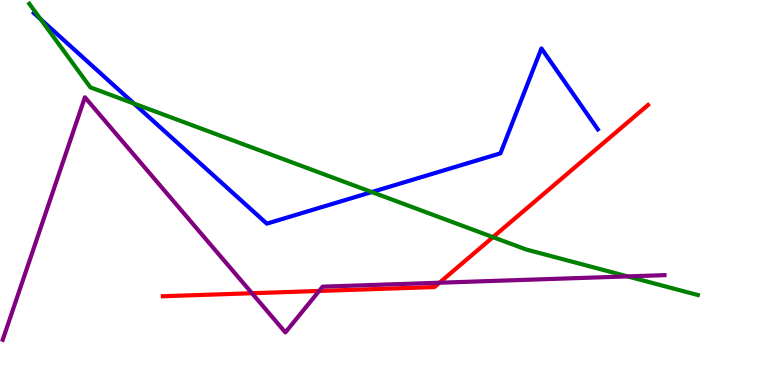[{'lines': ['blue', 'red'], 'intersections': []}, {'lines': ['green', 'red'], 'intersections': [{'x': 6.36, 'y': 3.84}]}, {'lines': ['purple', 'red'], 'intersections': [{'x': 3.25, 'y': 2.38}, {'x': 4.12, 'y': 2.44}, {'x': 5.67, 'y': 2.66}]}, {'lines': ['blue', 'green'], 'intersections': [{'x': 0.523, 'y': 9.5}, {'x': 1.73, 'y': 7.31}, {'x': 4.8, 'y': 5.01}]}, {'lines': ['blue', 'purple'], 'intersections': []}, {'lines': ['green', 'purple'], 'intersections': [{'x': 8.1, 'y': 2.82}]}]